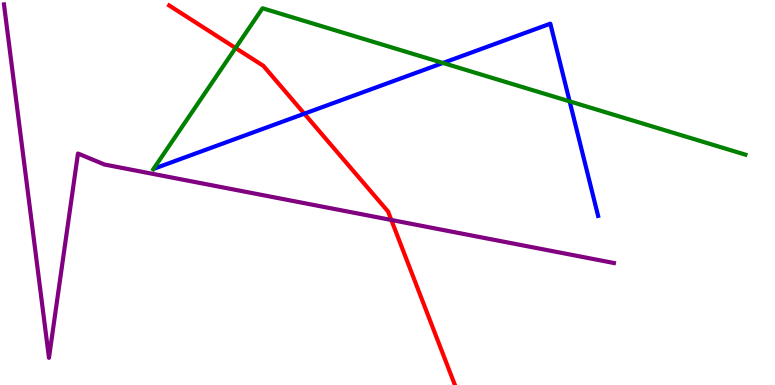[{'lines': ['blue', 'red'], 'intersections': [{'x': 3.93, 'y': 7.05}]}, {'lines': ['green', 'red'], 'intersections': [{'x': 3.04, 'y': 8.75}]}, {'lines': ['purple', 'red'], 'intersections': [{'x': 5.05, 'y': 4.29}]}, {'lines': ['blue', 'green'], 'intersections': [{'x': 5.72, 'y': 8.36}, {'x': 7.35, 'y': 7.37}]}, {'lines': ['blue', 'purple'], 'intersections': []}, {'lines': ['green', 'purple'], 'intersections': []}]